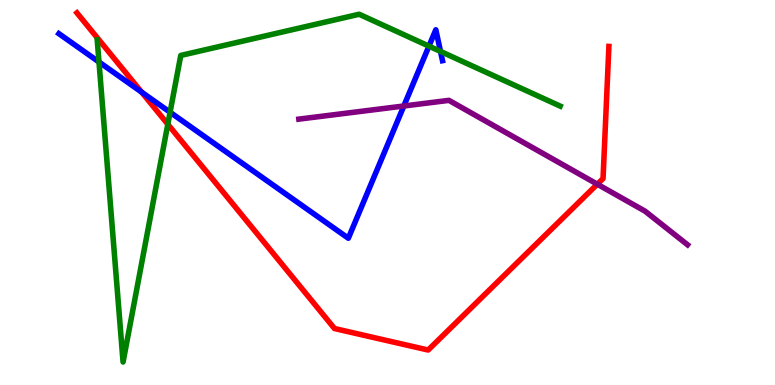[{'lines': ['blue', 'red'], 'intersections': [{'x': 1.83, 'y': 7.61}]}, {'lines': ['green', 'red'], 'intersections': [{'x': 2.17, 'y': 6.77}]}, {'lines': ['purple', 'red'], 'intersections': [{'x': 7.71, 'y': 5.22}]}, {'lines': ['blue', 'green'], 'intersections': [{'x': 1.28, 'y': 8.39}, {'x': 2.19, 'y': 7.08}, {'x': 5.53, 'y': 8.8}, {'x': 5.68, 'y': 8.66}]}, {'lines': ['blue', 'purple'], 'intersections': [{'x': 5.21, 'y': 7.25}]}, {'lines': ['green', 'purple'], 'intersections': []}]